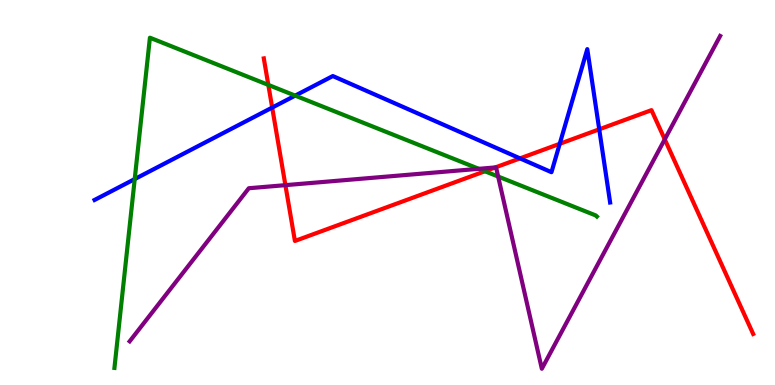[{'lines': ['blue', 'red'], 'intersections': [{'x': 3.51, 'y': 7.21}, {'x': 6.71, 'y': 5.89}, {'x': 7.22, 'y': 6.26}, {'x': 7.73, 'y': 6.64}]}, {'lines': ['green', 'red'], 'intersections': [{'x': 3.46, 'y': 7.79}, {'x': 6.26, 'y': 5.55}]}, {'lines': ['purple', 'red'], 'intersections': [{'x': 3.68, 'y': 5.19}, {'x': 6.39, 'y': 5.65}, {'x': 8.58, 'y': 6.38}]}, {'lines': ['blue', 'green'], 'intersections': [{'x': 1.74, 'y': 5.35}, {'x': 3.81, 'y': 7.52}]}, {'lines': ['blue', 'purple'], 'intersections': []}, {'lines': ['green', 'purple'], 'intersections': [{'x': 6.18, 'y': 5.62}, {'x': 6.43, 'y': 5.41}]}]